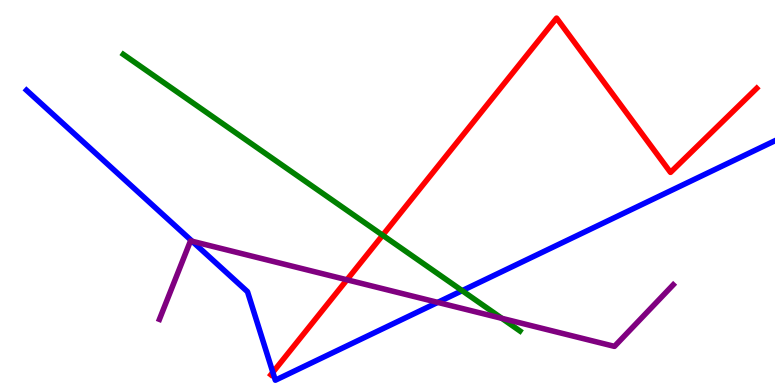[{'lines': ['blue', 'red'], 'intersections': [{'x': 3.52, 'y': 0.33}]}, {'lines': ['green', 'red'], 'intersections': [{'x': 4.94, 'y': 3.89}]}, {'lines': ['purple', 'red'], 'intersections': [{'x': 4.48, 'y': 2.73}]}, {'lines': ['blue', 'green'], 'intersections': [{'x': 5.96, 'y': 2.45}]}, {'lines': ['blue', 'purple'], 'intersections': [{'x': 2.48, 'y': 3.73}, {'x': 5.65, 'y': 2.15}]}, {'lines': ['green', 'purple'], 'intersections': [{'x': 6.48, 'y': 1.73}]}]